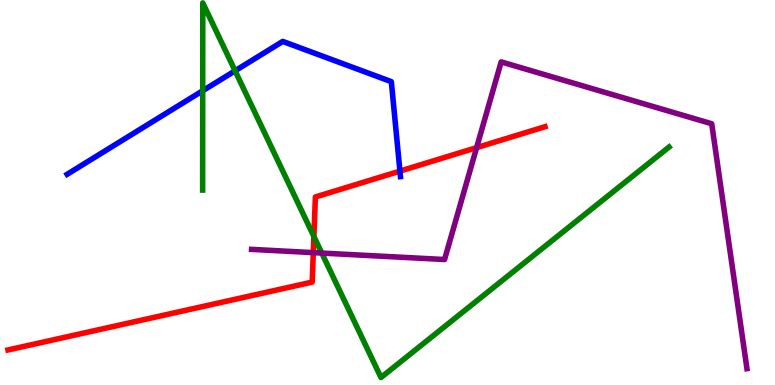[{'lines': ['blue', 'red'], 'intersections': [{'x': 5.16, 'y': 5.56}]}, {'lines': ['green', 'red'], 'intersections': [{'x': 4.05, 'y': 3.86}]}, {'lines': ['purple', 'red'], 'intersections': [{'x': 4.04, 'y': 3.44}, {'x': 6.15, 'y': 6.17}]}, {'lines': ['blue', 'green'], 'intersections': [{'x': 2.62, 'y': 7.64}, {'x': 3.03, 'y': 8.16}]}, {'lines': ['blue', 'purple'], 'intersections': []}, {'lines': ['green', 'purple'], 'intersections': [{'x': 4.15, 'y': 3.43}]}]